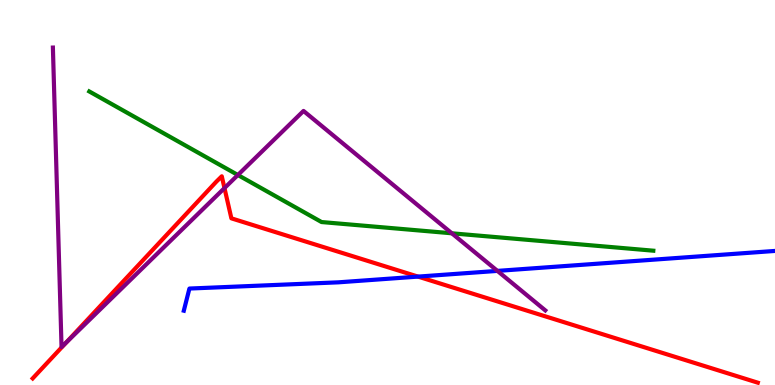[{'lines': ['blue', 'red'], 'intersections': [{'x': 5.39, 'y': 2.82}]}, {'lines': ['green', 'red'], 'intersections': []}, {'lines': ['purple', 'red'], 'intersections': [{'x': 0.852, 'y': 1.1}, {'x': 2.9, 'y': 5.11}]}, {'lines': ['blue', 'green'], 'intersections': []}, {'lines': ['blue', 'purple'], 'intersections': [{'x': 6.42, 'y': 2.96}]}, {'lines': ['green', 'purple'], 'intersections': [{'x': 3.07, 'y': 5.45}, {'x': 5.83, 'y': 3.94}]}]